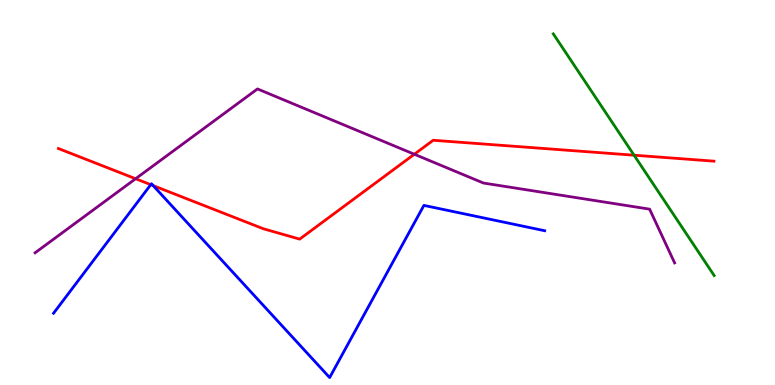[{'lines': ['blue', 'red'], 'intersections': [{'x': 1.95, 'y': 5.2}, {'x': 1.98, 'y': 5.18}]}, {'lines': ['green', 'red'], 'intersections': [{'x': 8.18, 'y': 5.97}]}, {'lines': ['purple', 'red'], 'intersections': [{'x': 1.75, 'y': 5.36}, {'x': 5.35, 'y': 5.99}]}, {'lines': ['blue', 'green'], 'intersections': []}, {'lines': ['blue', 'purple'], 'intersections': []}, {'lines': ['green', 'purple'], 'intersections': []}]